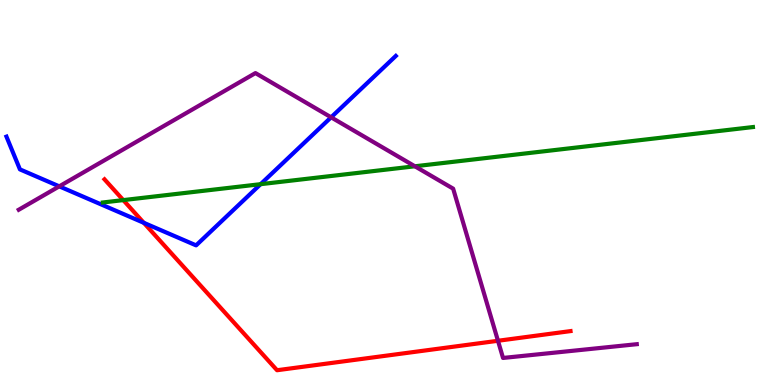[{'lines': ['blue', 'red'], 'intersections': [{'x': 1.86, 'y': 4.21}]}, {'lines': ['green', 'red'], 'intersections': [{'x': 1.59, 'y': 4.8}]}, {'lines': ['purple', 'red'], 'intersections': [{'x': 6.43, 'y': 1.15}]}, {'lines': ['blue', 'green'], 'intersections': [{'x': 3.36, 'y': 5.22}]}, {'lines': ['blue', 'purple'], 'intersections': [{'x': 0.765, 'y': 5.16}, {'x': 4.27, 'y': 6.95}]}, {'lines': ['green', 'purple'], 'intersections': [{'x': 5.35, 'y': 5.68}]}]